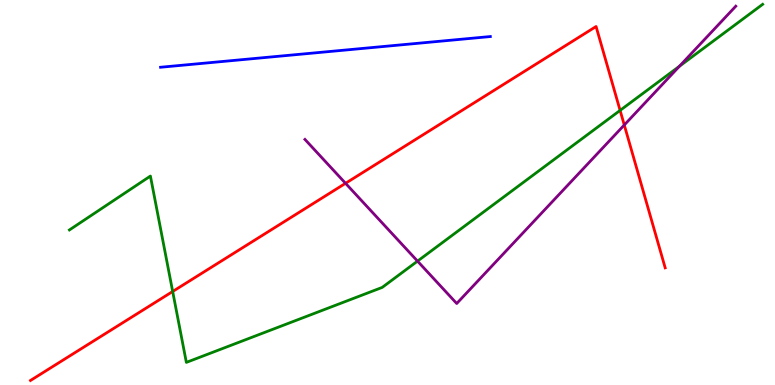[{'lines': ['blue', 'red'], 'intersections': []}, {'lines': ['green', 'red'], 'intersections': [{'x': 2.23, 'y': 2.43}, {'x': 8.0, 'y': 7.13}]}, {'lines': ['purple', 'red'], 'intersections': [{'x': 4.46, 'y': 5.24}, {'x': 8.06, 'y': 6.75}]}, {'lines': ['blue', 'green'], 'intersections': []}, {'lines': ['blue', 'purple'], 'intersections': []}, {'lines': ['green', 'purple'], 'intersections': [{'x': 5.39, 'y': 3.22}, {'x': 8.77, 'y': 8.28}]}]